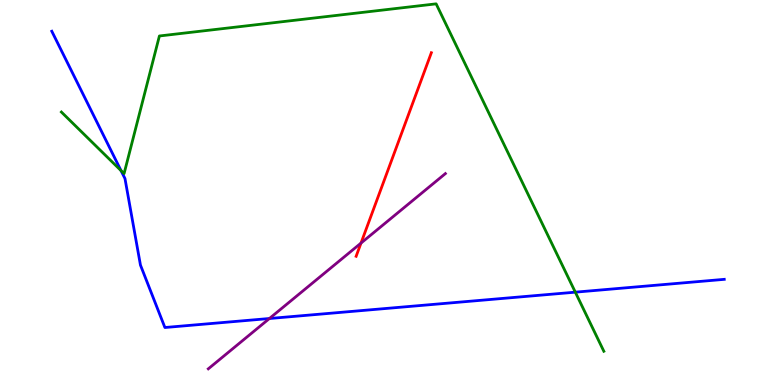[{'lines': ['blue', 'red'], 'intersections': []}, {'lines': ['green', 'red'], 'intersections': []}, {'lines': ['purple', 'red'], 'intersections': [{'x': 4.66, 'y': 3.69}]}, {'lines': ['blue', 'green'], 'intersections': [{'x': 1.56, 'y': 5.57}, {'x': 7.42, 'y': 2.41}]}, {'lines': ['blue', 'purple'], 'intersections': [{'x': 3.48, 'y': 1.73}]}, {'lines': ['green', 'purple'], 'intersections': []}]